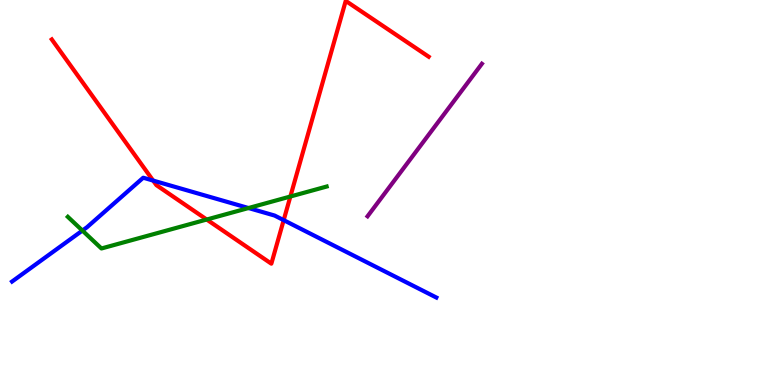[{'lines': ['blue', 'red'], 'intersections': [{'x': 1.98, 'y': 5.31}, {'x': 3.66, 'y': 4.28}]}, {'lines': ['green', 'red'], 'intersections': [{'x': 2.67, 'y': 4.3}, {'x': 3.75, 'y': 4.9}]}, {'lines': ['purple', 'red'], 'intersections': []}, {'lines': ['blue', 'green'], 'intersections': [{'x': 1.06, 'y': 4.01}, {'x': 3.21, 'y': 4.6}]}, {'lines': ['blue', 'purple'], 'intersections': []}, {'lines': ['green', 'purple'], 'intersections': []}]